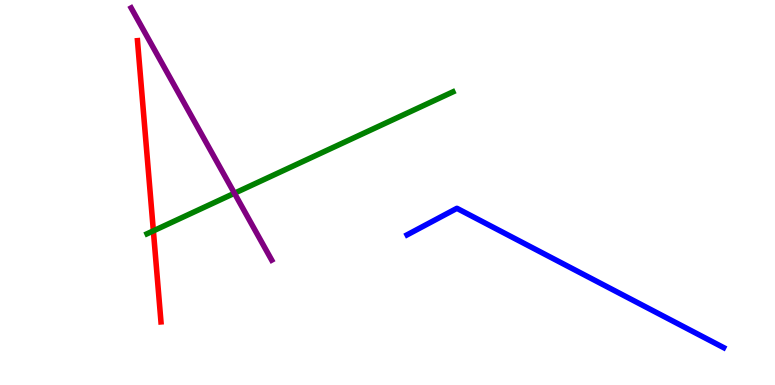[{'lines': ['blue', 'red'], 'intersections': []}, {'lines': ['green', 'red'], 'intersections': [{'x': 1.98, 'y': 4.0}]}, {'lines': ['purple', 'red'], 'intersections': []}, {'lines': ['blue', 'green'], 'intersections': []}, {'lines': ['blue', 'purple'], 'intersections': []}, {'lines': ['green', 'purple'], 'intersections': [{'x': 3.03, 'y': 4.98}]}]